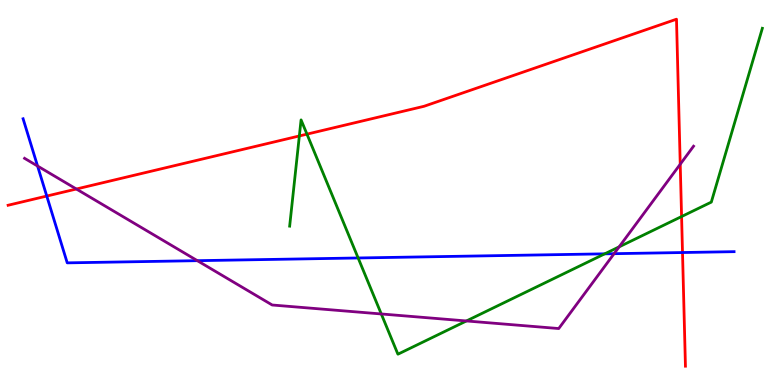[{'lines': ['blue', 'red'], 'intersections': [{'x': 0.603, 'y': 4.91}, {'x': 8.81, 'y': 3.44}]}, {'lines': ['green', 'red'], 'intersections': [{'x': 3.86, 'y': 6.47}, {'x': 3.96, 'y': 6.52}, {'x': 8.79, 'y': 4.38}]}, {'lines': ['purple', 'red'], 'intersections': [{'x': 0.985, 'y': 5.09}, {'x': 8.78, 'y': 5.73}]}, {'lines': ['blue', 'green'], 'intersections': [{'x': 4.62, 'y': 3.3}, {'x': 7.8, 'y': 3.41}]}, {'lines': ['blue', 'purple'], 'intersections': [{'x': 0.485, 'y': 5.69}, {'x': 2.55, 'y': 3.23}, {'x': 7.92, 'y': 3.41}]}, {'lines': ['green', 'purple'], 'intersections': [{'x': 4.92, 'y': 1.85}, {'x': 6.02, 'y': 1.66}, {'x': 7.99, 'y': 3.59}]}]